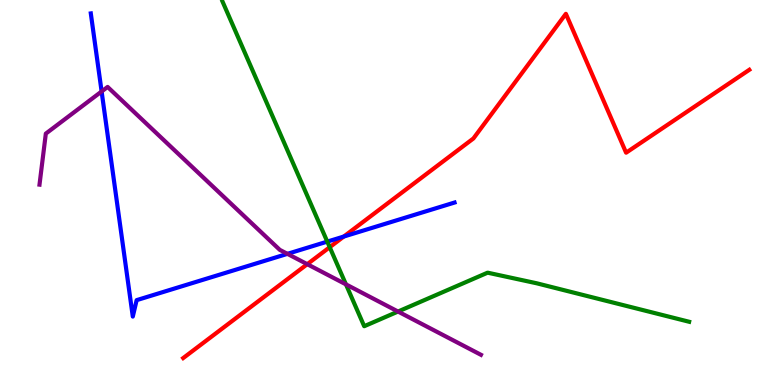[{'lines': ['blue', 'red'], 'intersections': [{'x': 4.44, 'y': 3.86}]}, {'lines': ['green', 'red'], 'intersections': [{'x': 4.25, 'y': 3.58}]}, {'lines': ['purple', 'red'], 'intersections': [{'x': 3.96, 'y': 3.14}]}, {'lines': ['blue', 'green'], 'intersections': [{'x': 4.22, 'y': 3.72}]}, {'lines': ['blue', 'purple'], 'intersections': [{'x': 1.31, 'y': 7.62}, {'x': 3.71, 'y': 3.41}]}, {'lines': ['green', 'purple'], 'intersections': [{'x': 4.46, 'y': 2.61}, {'x': 5.14, 'y': 1.91}]}]